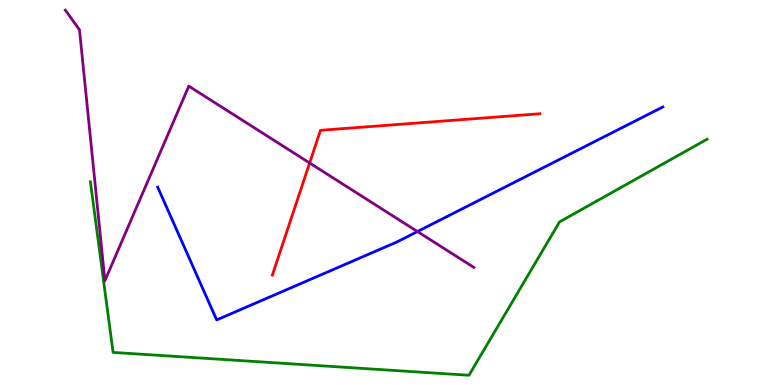[{'lines': ['blue', 'red'], 'intersections': []}, {'lines': ['green', 'red'], 'intersections': []}, {'lines': ['purple', 'red'], 'intersections': [{'x': 4.0, 'y': 5.77}]}, {'lines': ['blue', 'green'], 'intersections': []}, {'lines': ['blue', 'purple'], 'intersections': [{'x': 5.39, 'y': 3.99}]}, {'lines': ['green', 'purple'], 'intersections': []}]